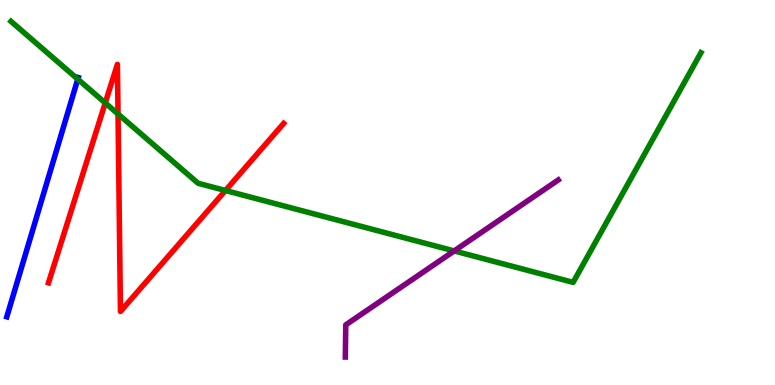[{'lines': ['blue', 'red'], 'intersections': []}, {'lines': ['green', 'red'], 'intersections': [{'x': 1.36, 'y': 7.33}, {'x': 1.52, 'y': 7.04}, {'x': 2.91, 'y': 5.05}]}, {'lines': ['purple', 'red'], 'intersections': []}, {'lines': ['blue', 'green'], 'intersections': [{'x': 1.0, 'y': 7.94}]}, {'lines': ['blue', 'purple'], 'intersections': []}, {'lines': ['green', 'purple'], 'intersections': [{'x': 5.86, 'y': 3.48}]}]